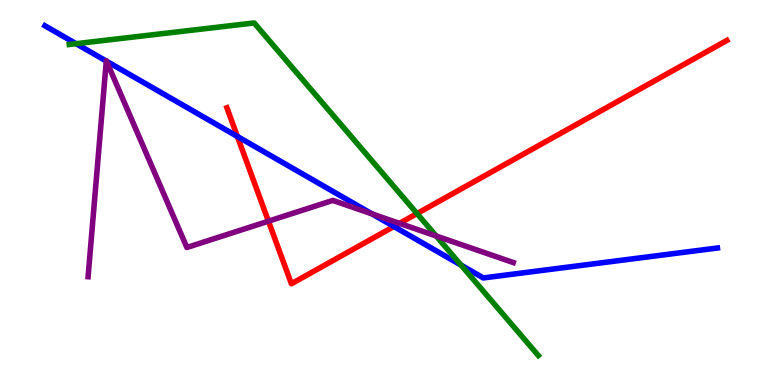[{'lines': ['blue', 'red'], 'intersections': [{'x': 3.06, 'y': 6.46}, {'x': 5.08, 'y': 4.12}]}, {'lines': ['green', 'red'], 'intersections': [{'x': 5.38, 'y': 4.45}]}, {'lines': ['purple', 'red'], 'intersections': [{'x': 3.46, 'y': 4.26}, {'x': 5.15, 'y': 4.2}]}, {'lines': ['blue', 'green'], 'intersections': [{'x': 0.982, 'y': 8.86}, {'x': 5.95, 'y': 3.11}]}, {'lines': ['blue', 'purple'], 'intersections': [{'x': 1.37, 'y': 8.41}, {'x': 1.37, 'y': 8.41}, {'x': 4.8, 'y': 4.44}]}, {'lines': ['green', 'purple'], 'intersections': [{'x': 5.63, 'y': 3.87}]}]